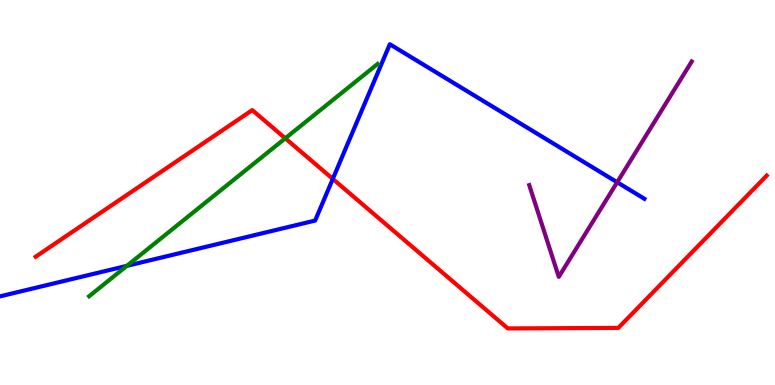[{'lines': ['blue', 'red'], 'intersections': [{'x': 4.29, 'y': 5.35}]}, {'lines': ['green', 'red'], 'intersections': [{'x': 3.68, 'y': 6.41}]}, {'lines': ['purple', 'red'], 'intersections': []}, {'lines': ['blue', 'green'], 'intersections': [{'x': 1.64, 'y': 3.09}]}, {'lines': ['blue', 'purple'], 'intersections': [{'x': 7.96, 'y': 5.27}]}, {'lines': ['green', 'purple'], 'intersections': []}]